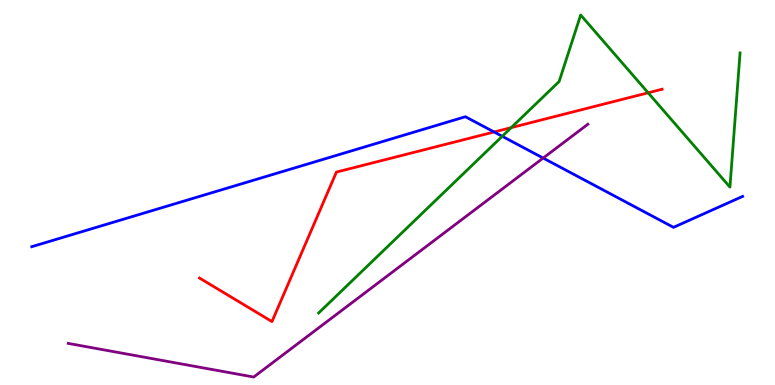[{'lines': ['blue', 'red'], 'intersections': [{'x': 6.38, 'y': 6.57}]}, {'lines': ['green', 'red'], 'intersections': [{'x': 6.6, 'y': 6.69}, {'x': 8.36, 'y': 7.59}]}, {'lines': ['purple', 'red'], 'intersections': []}, {'lines': ['blue', 'green'], 'intersections': [{'x': 6.48, 'y': 6.46}]}, {'lines': ['blue', 'purple'], 'intersections': [{'x': 7.01, 'y': 5.89}]}, {'lines': ['green', 'purple'], 'intersections': []}]